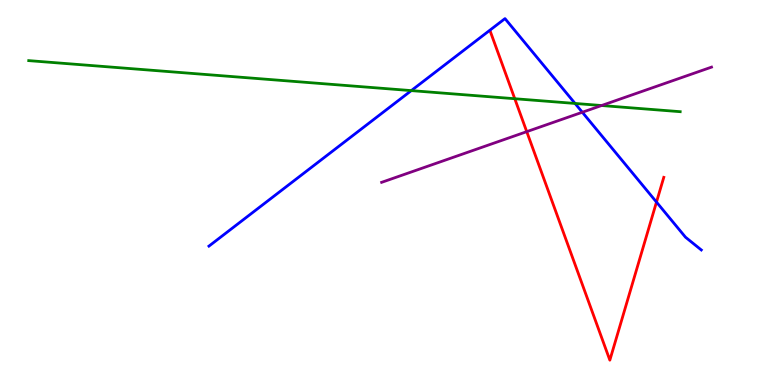[{'lines': ['blue', 'red'], 'intersections': [{'x': 8.47, 'y': 4.75}]}, {'lines': ['green', 'red'], 'intersections': [{'x': 6.64, 'y': 7.44}]}, {'lines': ['purple', 'red'], 'intersections': [{'x': 6.8, 'y': 6.58}]}, {'lines': ['blue', 'green'], 'intersections': [{'x': 5.31, 'y': 7.65}, {'x': 7.42, 'y': 7.31}]}, {'lines': ['blue', 'purple'], 'intersections': [{'x': 7.51, 'y': 7.08}]}, {'lines': ['green', 'purple'], 'intersections': [{'x': 7.76, 'y': 7.26}]}]